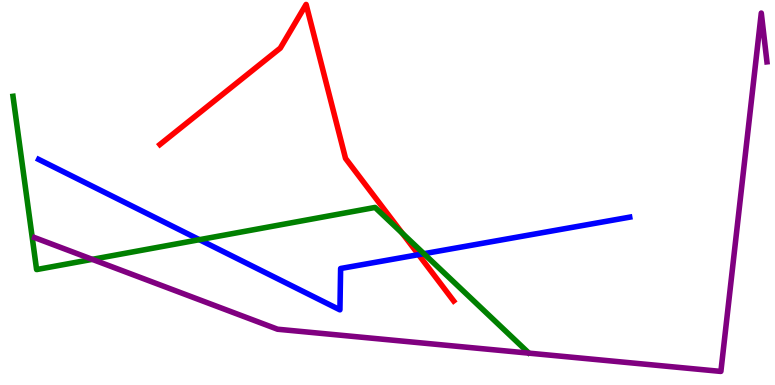[{'lines': ['blue', 'red'], 'intersections': [{'x': 5.4, 'y': 3.39}]}, {'lines': ['green', 'red'], 'intersections': [{'x': 5.19, 'y': 3.94}]}, {'lines': ['purple', 'red'], 'intersections': []}, {'lines': ['blue', 'green'], 'intersections': [{'x': 2.57, 'y': 3.77}, {'x': 5.47, 'y': 3.41}]}, {'lines': ['blue', 'purple'], 'intersections': []}, {'lines': ['green', 'purple'], 'intersections': [{'x': 1.19, 'y': 3.26}]}]